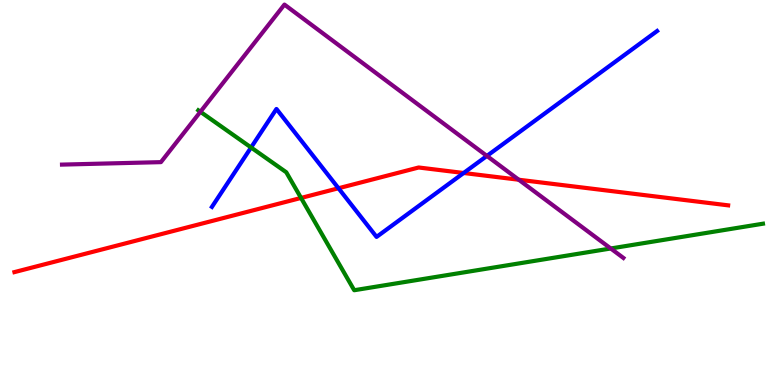[{'lines': ['blue', 'red'], 'intersections': [{'x': 4.37, 'y': 5.11}, {'x': 5.98, 'y': 5.51}]}, {'lines': ['green', 'red'], 'intersections': [{'x': 3.88, 'y': 4.86}]}, {'lines': ['purple', 'red'], 'intersections': [{'x': 6.69, 'y': 5.33}]}, {'lines': ['blue', 'green'], 'intersections': [{'x': 3.24, 'y': 6.17}]}, {'lines': ['blue', 'purple'], 'intersections': [{'x': 6.28, 'y': 5.95}]}, {'lines': ['green', 'purple'], 'intersections': [{'x': 2.59, 'y': 7.1}, {'x': 7.88, 'y': 3.55}]}]